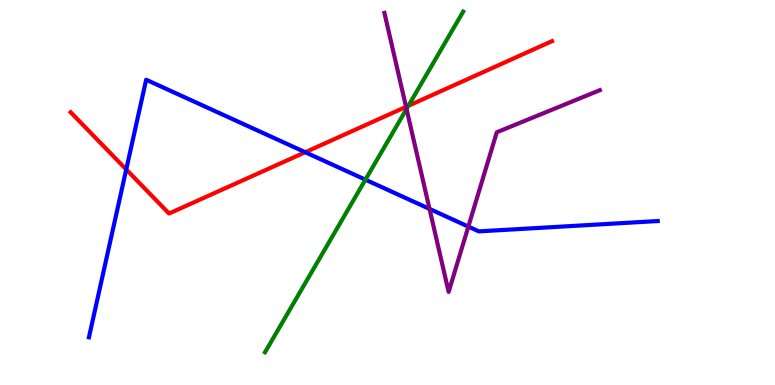[{'lines': ['blue', 'red'], 'intersections': [{'x': 1.63, 'y': 5.6}, {'x': 3.94, 'y': 6.05}]}, {'lines': ['green', 'red'], 'intersections': [{'x': 5.27, 'y': 7.25}]}, {'lines': ['purple', 'red'], 'intersections': [{'x': 5.24, 'y': 7.22}]}, {'lines': ['blue', 'green'], 'intersections': [{'x': 4.72, 'y': 5.33}]}, {'lines': ['blue', 'purple'], 'intersections': [{'x': 5.54, 'y': 4.57}, {'x': 6.04, 'y': 4.11}]}, {'lines': ['green', 'purple'], 'intersections': [{'x': 5.25, 'y': 7.17}]}]